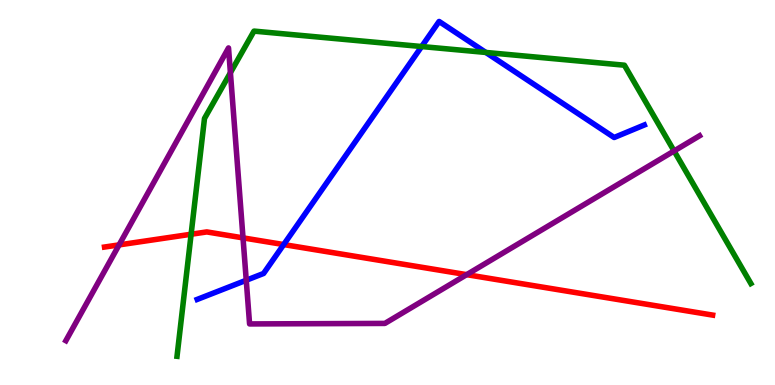[{'lines': ['blue', 'red'], 'intersections': [{'x': 3.66, 'y': 3.65}]}, {'lines': ['green', 'red'], 'intersections': [{'x': 2.47, 'y': 3.92}]}, {'lines': ['purple', 'red'], 'intersections': [{'x': 1.54, 'y': 3.64}, {'x': 3.14, 'y': 3.82}, {'x': 6.02, 'y': 2.87}]}, {'lines': ['blue', 'green'], 'intersections': [{'x': 5.44, 'y': 8.79}, {'x': 6.27, 'y': 8.64}]}, {'lines': ['blue', 'purple'], 'intersections': [{'x': 3.18, 'y': 2.72}]}, {'lines': ['green', 'purple'], 'intersections': [{'x': 2.97, 'y': 8.11}, {'x': 8.7, 'y': 6.08}]}]